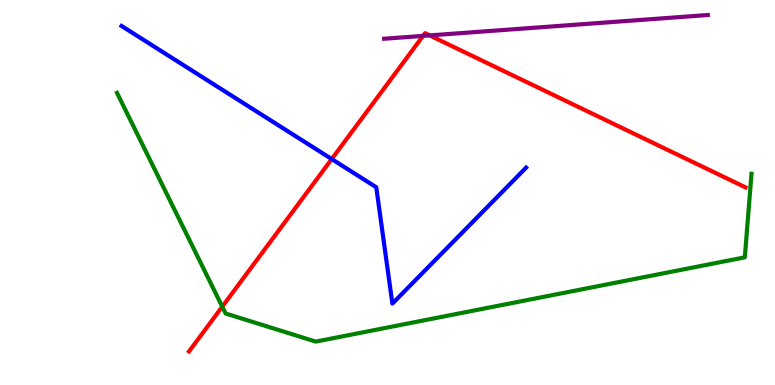[{'lines': ['blue', 'red'], 'intersections': [{'x': 4.28, 'y': 5.87}]}, {'lines': ['green', 'red'], 'intersections': [{'x': 2.87, 'y': 2.04}]}, {'lines': ['purple', 'red'], 'intersections': [{'x': 5.46, 'y': 9.07}, {'x': 5.54, 'y': 9.08}]}, {'lines': ['blue', 'green'], 'intersections': []}, {'lines': ['blue', 'purple'], 'intersections': []}, {'lines': ['green', 'purple'], 'intersections': []}]